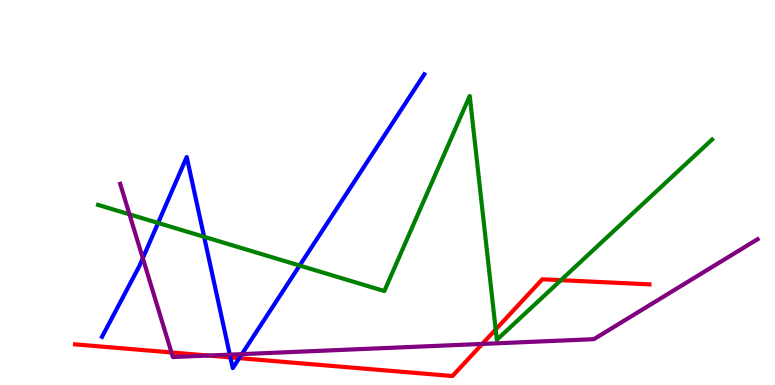[{'lines': ['blue', 'red'], 'intersections': [{'x': 2.97, 'y': 0.717}, {'x': 3.09, 'y': 0.698}]}, {'lines': ['green', 'red'], 'intersections': [{'x': 6.4, 'y': 1.44}, {'x': 7.24, 'y': 2.72}]}, {'lines': ['purple', 'red'], 'intersections': [{'x': 2.21, 'y': 0.845}, {'x': 2.69, 'y': 0.765}, {'x': 6.22, 'y': 1.07}]}, {'lines': ['blue', 'green'], 'intersections': [{'x': 2.04, 'y': 4.21}, {'x': 2.63, 'y': 3.85}, {'x': 3.87, 'y': 3.1}]}, {'lines': ['blue', 'purple'], 'intersections': [{'x': 1.84, 'y': 3.29}, {'x': 2.97, 'y': 0.788}, {'x': 3.12, 'y': 0.802}]}, {'lines': ['green', 'purple'], 'intersections': [{'x': 1.67, 'y': 4.43}]}]